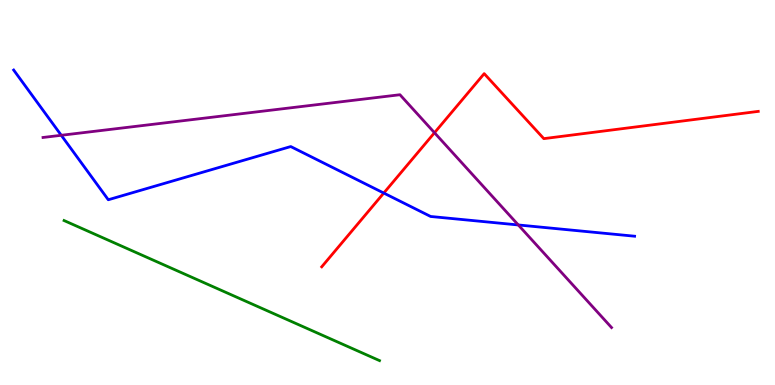[{'lines': ['blue', 'red'], 'intersections': [{'x': 4.95, 'y': 4.99}]}, {'lines': ['green', 'red'], 'intersections': []}, {'lines': ['purple', 'red'], 'intersections': [{'x': 5.61, 'y': 6.55}]}, {'lines': ['blue', 'green'], 'intersections': []}, {'lines': ['blue', 'purple'], 'intersections': [{'x': 0.79, 'y': 6.49}, {'x': 6.69, 'y': 4.16}]}, {'lines': ['green', 'purple'], 'intersections': []}]